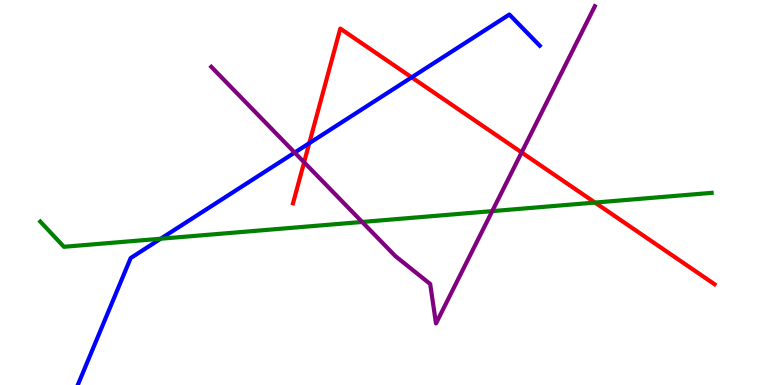[{'lines': ['blue', 'red'], 'intersections': [{'x': 3.99, 'y': 6.28}, {'x': 5.31, 'y': 7.99}]}, {'lines': ['green', 'red'], 'intersections': [{'x': 7.68, 'y': 4.74}]}, {'lines': ['purple', 'red'], 'intersections': [{'x': 3.92, 'y': 5.79}, {'x': 6.73, 'y': 6.04}]}, {'lines': ['blue', 'green'], 'intersections': [{'x': 2.07, 'y': 3.8}]}, {'lines': ['blue', 'purple'], 'intersections': [{'x': 3.8, 'y': 6.04}]}, {'lines': ['green', 'purple'], 'intersections': [{'x': 4.67, 'y': 4.23}, {'x': 6.35, 'y': 4.52}]}]